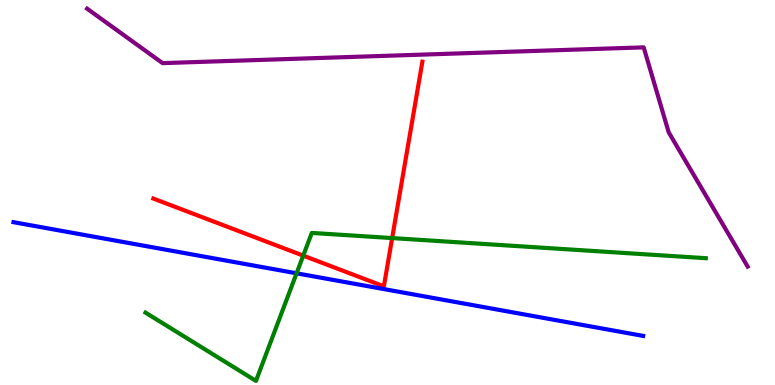[{'lines': ['blue', 'red'], 'intersections': []}, {'lines': ['green', 'red'], 'intersections': [{'x': 3.91, 'y': 3.36}, {'x': 5.06, 'y': 3.82}]}, {'lines': ['purple', 'red'], 'intersections': []}, {'lines': ['blue', 'green'], 'intersections': [{'x': 3.83, 'y': 2.9}]}, {'lines': ['blue', 'purple'], 'intersections': []}, {'lines': ['green', 'purple'], 'intersections': []}]